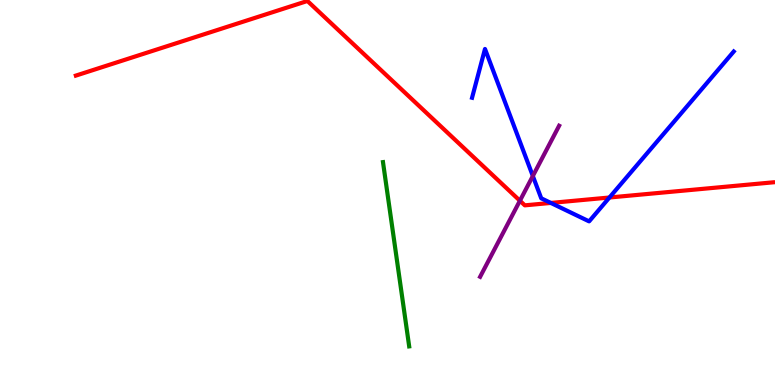[{'lines': ['blue', 'red'], 'intersections': [{'x': 7.11, 'y': 4.73}, {'x': 7.86, 'y': 4.87}]}, {'lines': ['green', 'red'], 'intersections': []}, {'lines': ['purple', 'red'], 'intersections': [{'x': 6.71, 'y': 4.79}]}, {'lines': ['blue', 'green'], 'intersections': []}, {'lines': ['blue', 'purple'], 'intersections': [{'x': 6.88, 'y': 5.43}]}, {'lines': ['green', 'purple'], 'intersections': []}]